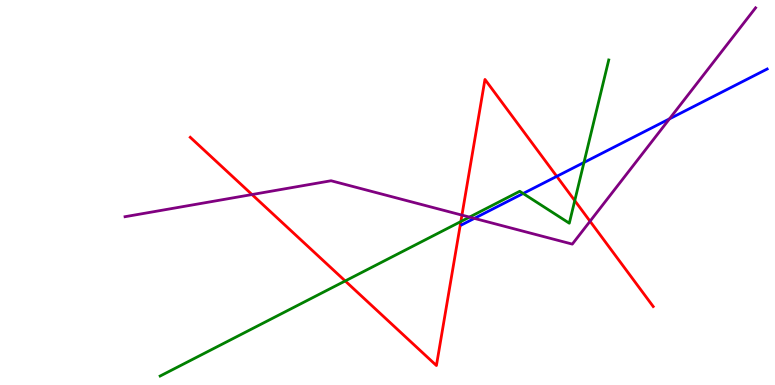[{'lines': ['blue', 'red'], 'intersections': [{'x': 7.18, 'y': 5.42}]}, {'lines': ['green', 'red'], 'intersections': [{'x': 4.45, 'y': 2.7}, {'x': 5.95, 'y': 4.25}, {'x': 7.42, 'y': 4.79}]}, {'lines': ['purple', 'red'], 'intersections': [{'x': 3.25, 'y': 4.95}, {'x': 5.96, 'y': 4.41}, {'x': 7.61, 'y': 4.25}]}, {'lines': ['blue', 'green'], 'intersections': [{'x': 6.75, 'y': 4.97}, {'x': 7.54, 'y': 5.78}]}, {'lines': ['blue', 'purple'], 'intersections': [{'x': 6.12, 'y': 4.33}, {'x': 8.64, 'y': 6.91}]}, {'lines': ['green', 'purple'], 'intersections': [{'x': 6.06, 'y': 4.36}]}]